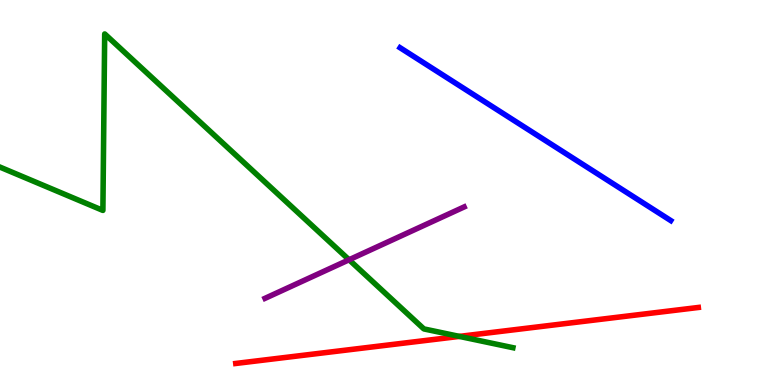[{'lines': ['blue', 'red'], 'intersections': []}, {'lines': ['green', 'red'], 'intersections': [{'x': 5.93, 'y': 1.26}]}, {'lines': ['purple', 'red'], 'intersections': []}, {'lines': ['blue', 'green'], 'intersections': []}, {'lines': ['blue', 'purple'], 'intersections': []}, {'lines': ['green', 'purple'], 'intersections': [{'x': 4.5, 'y': 3.25}]}]